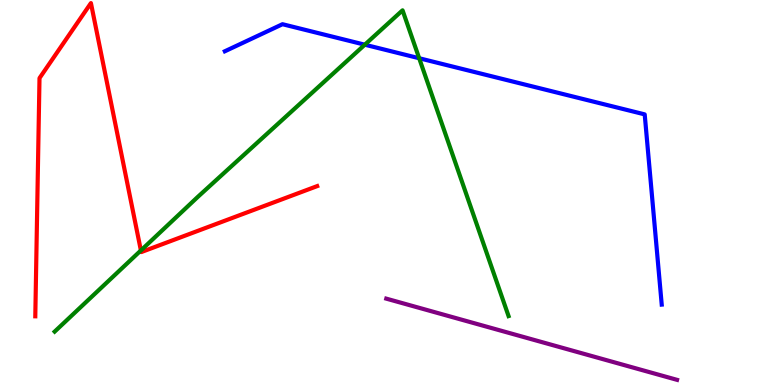[{'lines': ['blue', 'red'], 'intersections': []}, {'lines': ['green', 'red'], 'intersections': [{'x': 1.82, 'y': 3.49}]}, {'lines': ['purple', 'red'], 'intersections': []}, {'lines': ['blue', 'green'], 'intersections': [{'x': 4.71, 'y': 8.84}, {'x': 5.41, 'y': 8.49}]}, {'lines': ['blue', 'purple'], 'intersections': []}, {'lines': ['green', 'purple'], 'intersections': []}]